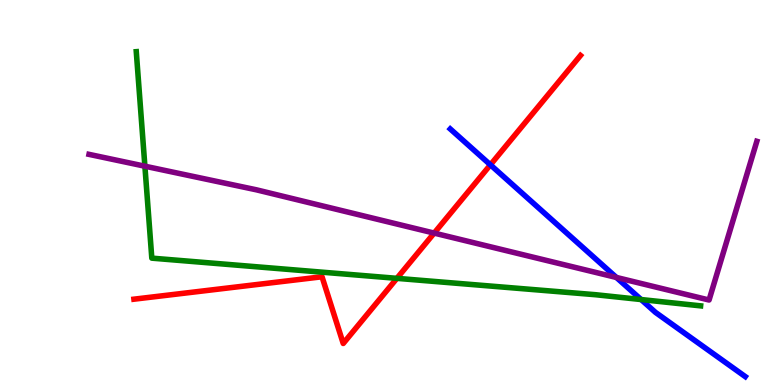[{'lines': ['blue', 'red'], 'intersections': [{'x': 6.33, 'y': 5.72}]}, {'lines': ['green', 'red'], 'intersections': [{'x': 5.12, 'y': 2.77}]}, {'lines': ['purple', 'red'], 'intersections': [{'x': 5.6, 'y': 3.95}]}, {'lines': ['blue', 'green'], 'intersections': [{'x': 8.27, 'y': 2.22}]}, {'lines': ['blue', 'purple'], 'intersections': [{'x': 7.95, 'y': 2.79}]}, {'lines': ['green', 'purple'], 'intersections': [{'x': 1.87, 'y': 5.68}]}]